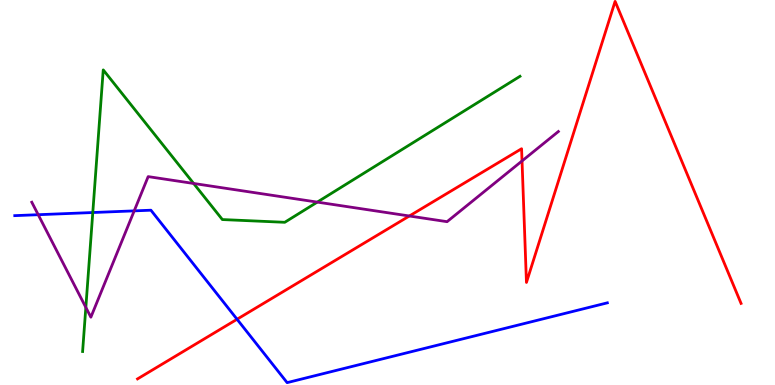[{'lines': ['blue', 'red'], 'intersections': [{'x': 3.06, 'y': 1.71}]}, {'lines': ['green', 'red'], 'intersections': []}, {'lines': ['purple', 'red'], 'intersections': [{'x': 5.28, 'y': 4.39}, {'x': 6.74, 'y': 5.82}]}, {'lines': ['blue', 'green'], 'intersections': [{'x': 1.2, 'y': 4.48}]}, {'lines': ['blue', 'purple'], 'intersections': [{'x': 0.493, 'y': 4.42}, {'x': 1.73, 'y': 4.52}]}, {'lines': ['green', 'purple'], 'intersections': [{'x': 1.11, 'y': 2.02}, {'x': 2.5, 'y': 5.23}, {'x': 4.09, 'y': 4.75}]}]